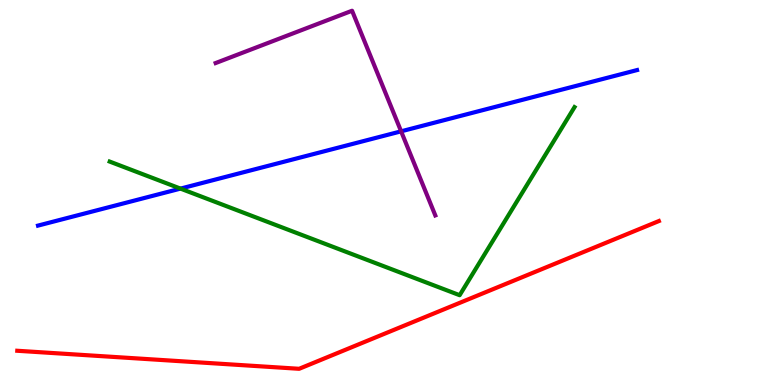[{'lines': ['blue', 'red'], 'intersections': []}, {'lines': ['green', 'red'], 'intersections': []}, {'lines': ['purple', 'red'], 'intersections': []}, {'lines': ['blue', 'green'], 'intersections': [{'x': 2.33, 'y': 5.1}]}, {'lines': ['blue', 'purple'], 'intersections': [{'x': 5.18, 'y': 6.59}]}, {'lines': ['green', 'purple'], 'intersections': []}]